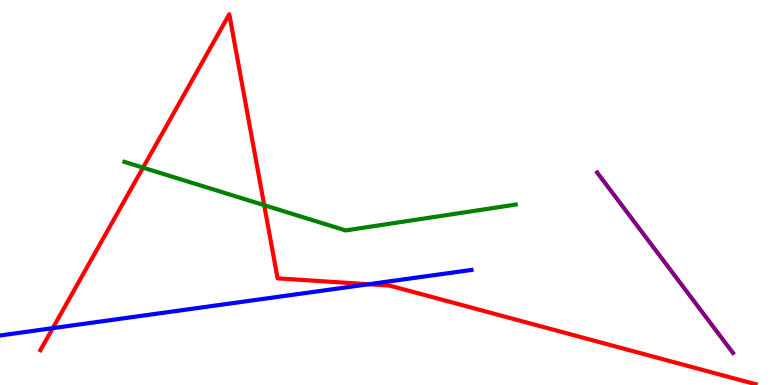[{'lines': ['blue', 'red'], 'intersections': [{'x': 0.681, 'y': 1.48}, {'x': 4.76, 'y': 2.62}]}, {'lines': ['green', 'red'], 'intersections': [{'x': 1.85, 'y': 5.65}, {'x': 3.41, 'y': 4.67}]}, {'lines': ['purple', 'red'], 'intersections': []}, {'lines': ['blue', 'green'], 'intersections': []}, {'lines': ['blue', 'purple'], 'intersections': []}, {'lines': ['green', 'purple'], 'intersections': []}]